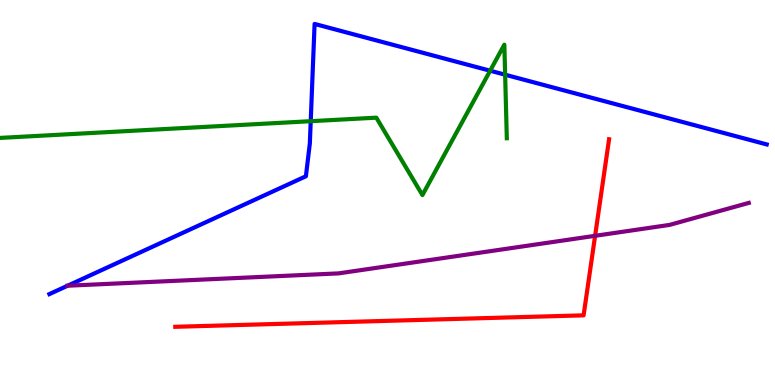[{'lines': ['blue', 'red'], 'intersections': []}, {'lines': ['green', 'red'], 'intersections': []}, {'lines': ['purple', 'red'], 'intersections': [{'x': 7.68, 'y': 3.88}]}, {'lines': ['blue', 'green'], 'intersections': [{'x': 4.01, 'y': 6.85}, {'x': 6.32, 'y': 8.16}, {'x': 6.52, 'y': 8.06}]}, {'lines': ['blue', 'purple'], 'intersections': [{'x': 0.873, 'y': 2.58}]}, {'lines': ['green', 'purple'], 'intersections': []}]